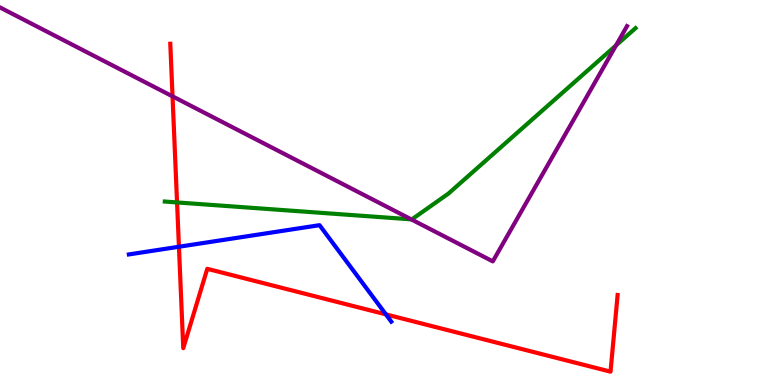[{'lines': ['blue', 'red'], 'intersections': [{'x': 2.31, 'y': 3.59}, {'x': 4.98, 'y': 1.83}]}, {'lines': ['green', 'red'], 'intersections': [{'x': 2.28, 'y': 4.74}]}, {'lines': ['purple', 'red'], 'intersections': [{'x': 2.23, 'y': 7.5}]}, {'lines': ['blue', 'green'], 'intersections': []}, {'lines': ['blue', 'purple'], 'intersections': []}, {'lines': ['green', 'purple'], 'intersections': [{'x': 5.31, 'y': 4.3}, {'x': 7.95, 'y': 8.82}]}]